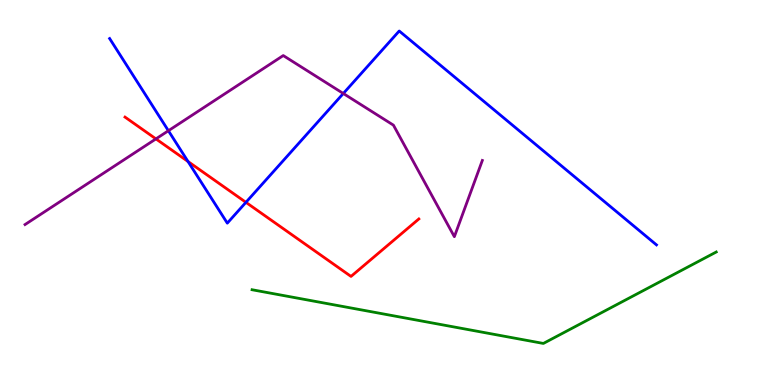[{'lines': ['blue', 'red'], 'intersections': [{'x': 2.43, 'y': 5.81}, {'x': 3.17, 'y': 4.74}]}, {'lines': ['green', 'red'], 'intersections': []}, {'lines': ['purple', 'red'], 'intersections': [{'x': 2.01, 'y': 6.39}]}, {'lines': ['blue', 'green'], 'intersections': []}, {'lines': ['blue', 'purple'], 'intersections': [{'x': 2.17, 'y': 6.6}, {'x': 4.43, 'y': 7.57}]}, {'lines': ['green', 'purple'], 'intersections': []}]